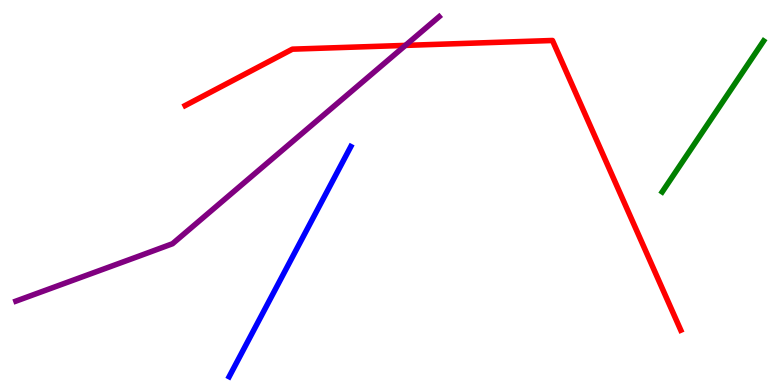[{'lines': ['blue', 'red'], 'intersections': []}, {'lines': ['green', 'red'], 'intersections': []}, {'lines': ['purple', 'red'], 'intersections': [{'x': 5.23, 'y': 8.82}]}, {'lines': ['blue', 'green'], 'intersections': []}, {'lines': ['blue', 'purple'], 'intersections': []}, {'lines': ['green', 'purple'], 'intersections': []}]